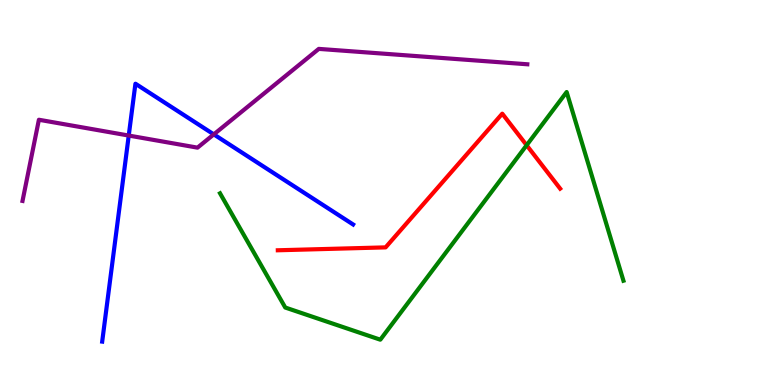[{'lines': ['blue', 'red'], 'intersections': []}, {'lines': ['green', 'red'], 'intersections': [{'x': 6.8, 'y': 6.23}]}, {'lines': ['purple', 'red'], 'intersections': []}, {'lines': ['blue', 'green'], 'intersections': []}, {'lines': ['blue', 'purple'], 'intersections': [{'x': 1.66, 'y': 6.48}, {'x': 2.76, 'y': 6.51}]}, {'lines': ['green', 'purple'], 'intersections': []}]